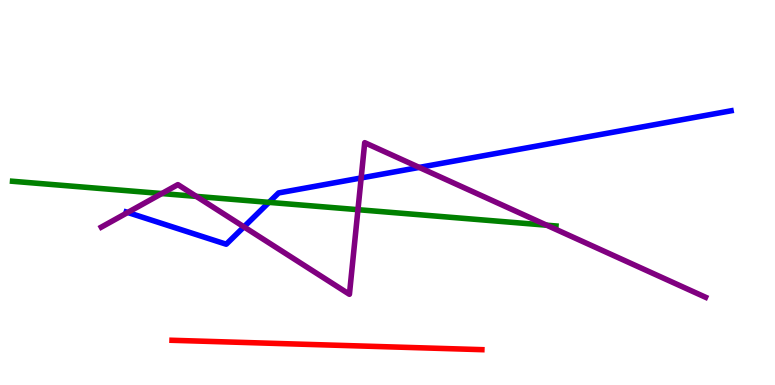[{'lines': ['blue', 'red'], 'intersections': []}, {'lines': ['green', 'red'], 'intersections': []}, {'lines': ['purple', 'red'], 'intersections': []}, {'lines': ['blue', 'green'], 'intersections': [{'x': 3.47, 'y': 4.74}]}, {'lines': ['blue', 'purple'], 'intersections': [{'x': 1.65, 'y': 4.48}, {'x': 3.15, 'y': 4.11}, {'x': 4.66, 'y': 5.38}, {'x': 5.41, 'y': 5.65}]}, {'lines': ['green', 'purple'], 'intersections': [{'x': 2.09, 'y': 4.97}, {'x': 2.53, 'y': 4.9}, {'x': 4.62, 'y': 4.55}, {'x': 7.05, 'y': 4.15}]}]